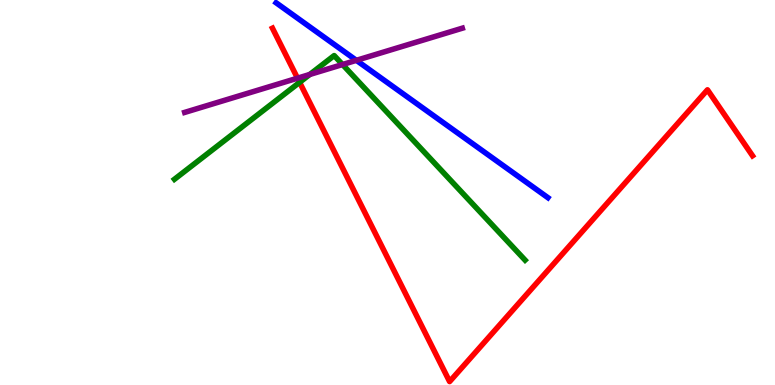[{'lines': ['blue', 'red'], 'intersections': []}, {'lines': ['green', 'red'], 'intersections': [{'x': 3.87, 'y': 7.86}]}, {'lines': ['purple', 'red'], 'intersections': [{'x': 3.84, 'y': 7.97}]}, {'lines': ['blue', 'green'], 'intersections': []}, {'lines': ['blue', 'purple'], 'intersections': [{'x': 4.6, 'y': 8.43}]}, {'lines': ['green', 'purple'], 'intersections': [{'x': 4.0, 'y': 8.07}, {'x': 4.42, 'y': 8.32}]}]